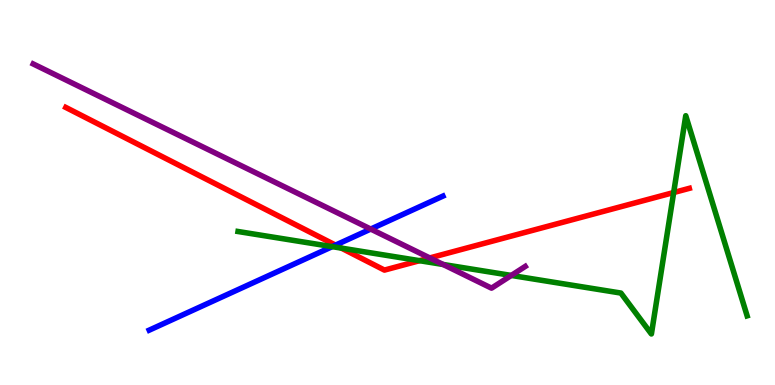[{'lines': ['blue', 'red'], 'intersections': [{'x': 4.33, 'y': 3.63}]}, {'lines': ['green', 'red'], 'intersections': [{'x': 4.41, 'y': 3.56}, {'x': 5.41, 'y': 3.23}, {'x': 8.69, 'y': 5.0}]}, {'lines': ['purple', 'red'], 'intersections': [{'x': 5.55, 'y': 3.3}]}, {'lines': ['blue', 'green'], 'intersections': [{'x': 4.29, 'y': 3.59}]}, {'lines': ['blue', 'purple'], 'intersections': [{'x': 4.78, 'y': 4.05}]}, {'lines': ['green', 'purple'], 'intersections': [{'x': 5.72, 'y': 3.13}, {'x': 6.6, 'y': 2.85}]}]